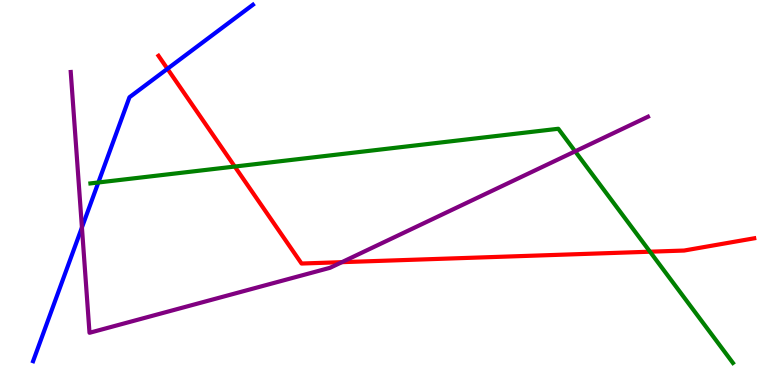[{'lines': ['blue', 'red'], 'intersections': [{'x': 2.16, 'y': 8.21}]}, {'lines': ['green', 'red'], 'intersections': [{'x': 3.03, 'y': 5.67}, {'x': 8.39, 'y': 3.46}]}, {'lines': ['purple', 'red'], 'intersections': [{'x': 4.41, 'y': 3.19}]}, {'lines': ['blue', 'green'], 'intersections': [{'x': 1.27, 'y': 5.26}]}, {'lines': ['blue', 'purple'], 'intersections': [{'x': 1.06, 'y': 4.09}]}, {'lines': ['green', 'purple'], 'intersections': [{'x': 7.42, 'y': 6.07}]}]